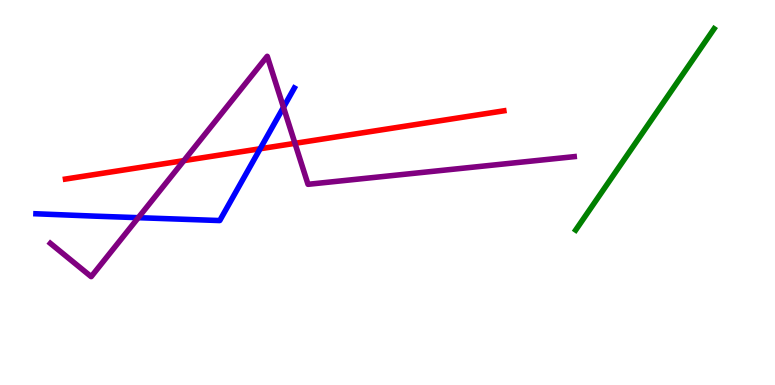[{'lines': ['blue', 'red'], 'intersections': [{'x': 3.36, 'y': 6.14}]}, {'lines': ['green', 'red'], 'intersections': []}, {'lines': ['purple', 'red'], 'intersections': [{'x': 2.37, 'y': 5.83}, {'x': 3.81, 'y': 6.28}]}, {'lines': ['blue', 'green'], 'intersections': []}, {'lines': ['blue', 'purple'], 'intersections': [{'x': 1.78, 'y': 4.35}, {'x': 3.66, 'y': 7.21}]}, {'lines': ['green', 'purple'], 'intersections': []}]